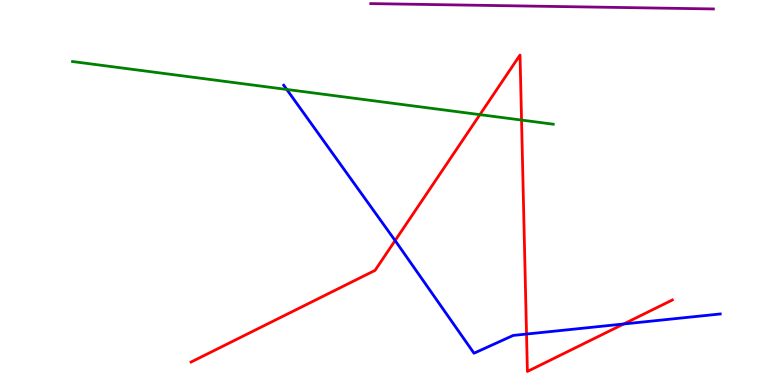[{'lines': ['blue', 'red'], 'intersections': [{'x': 5.1, 'y': 3.75}, {'x': 6.79, 'y': 1.32}, {'x': 8.05, 'y': 1.58}]}, {'lines': ['green', 'red'], 'intersections': [{'x': 6.19, 'y': 7.02}, {'x': 6.73, 'y': 6.88}]}, {'lines': ['purple', 'red'], 'intersections': []}, {'lines': ['blue', 'green'], 'intersections': [{'x': 3.7, 'y': 7.68}]}, {'lines': ['blue', 'purple'], 'intersections': []}, {'lines': ['green', 'purple'], 'intersections': []}]